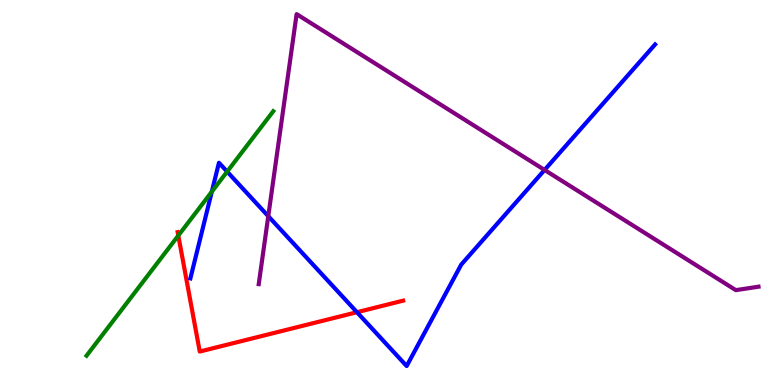[{'lines': ['blue', 'red'], 'intersections': [{'x': 4.61, 'y': 1.89}]}, {'lines': ['green', 'red'], 'intersections': [{'x': 2.3, 'y': 3.88}]}, {'lines': ['purple', 'red'], 'intersections': []}, {'lines': ['blue', 'green'], 'intersections': [{'x': 2.73, 'y': 5.02}, {'x': 2.93, 'y': 5.54}]}, {'lines': ['blue', 'purple'], 'intersections': [{'x': 3.46, 'y': 4.39}, {'x': 7.03, 'y': 5.59}]}, {'lines': ['green', 'purple'], 'intersections': []}]